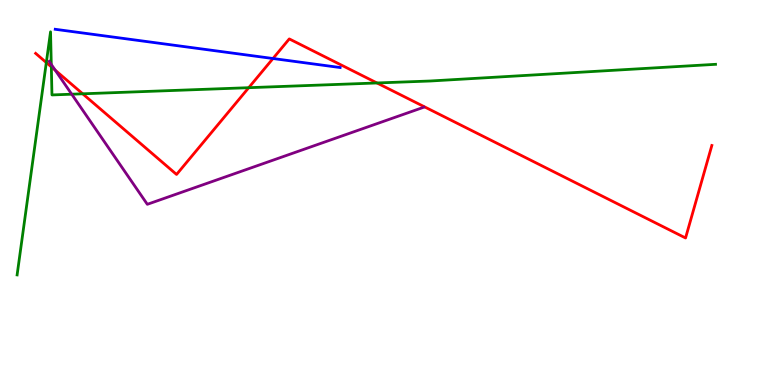[{'lines': ['blue', 'red'], 'intersections': [{'x': 3.52, 'y': 8.48}]}, {'lines': ['green', 'red'], 'intersections': [{'x': 0.598, 'y': 8.38}, {'x': 0.662, 'y': 8.26}, {'x': 1.07, 'y': 7.56}, {'x': 3.21, 'y': 7.72}, {'x': 4.86, 'y': 7.85}]}, {'lines': ['purple', 'red'], 'intersections': [{'x': 0.713, 'y': 8.18}]}, {'lines': ['blue', 'green'], 'intersections': []}, {'lines': ['blue', 'purple'], 'intersections': []}, {'lines': ['green', 'purple'], 'intersections': [{'x': 0.662, 'y': 8.33}, {'x': 0.925, 'y': 7.55}]}]